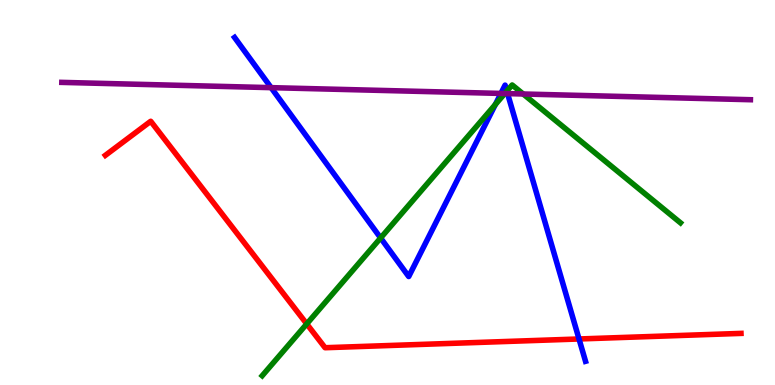[{'lines': ['blue', 'red'], 'intersections': [{'x': 7.47, 'y': 1.2}]}, {'lines': ['green', 'red'], 'intersections': [{'x': 3.96, 'y': 1.59}]}, {'lines': ['purple', 'red'], 'intersections': []}, {'lines': ['blue', 'green'], 'intersections': [{'x': 4.91, 'y': 3.82}, {'x': 6.39, 'y': 7.29}, {'x': 6.54, 'y': 7.63}]}, {'lines': ['blue', 'purple'], 'intersections': [{'x': 3.5, 'y': 7.72}, {'x': 6.46, 'y': 7.57}, {'x': 6.55, 'y': 7.57}]}, {'lines': ['green', 'purple'], 'intersections': [{'x': 6.51, 'y': 7.57}, {'x': 6.75, 'y': 7.56}]}]